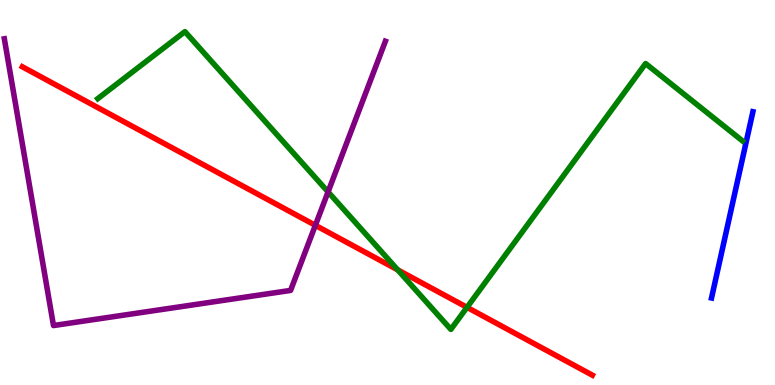[{'lines': ['blue', 'red'], 'intersections': []}, {'lines': ['green', 'red'], 'intersections': [{'x': 5.13, 'y': 2.99}, {'x': 6.03, 'y': 2.02}]}, {'lines': ['purple', 'red'], 'intersections': [{'x': 4.07, 'y': 4.15}]}, {'lines': ['blue', 'green'], 'intersections': []}, {'lines': ['blue', 'purple'], 'intersections': []}, {'lines': ['green', 'purple'], 'intersections': [{'x': 4.23, 'y': 5.02}]}]